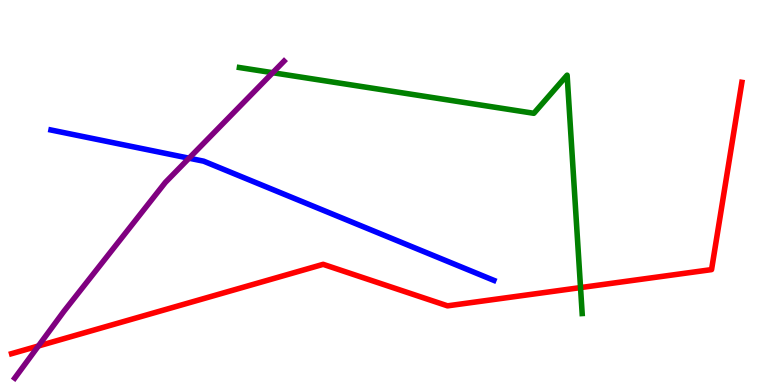[{'lines': ['blue', 'red'], 'intersections': []}, {'lines': ['green', 'red'], 'intersections': [{'x': 7.49, 'y': 2.53}]}, {'lines': ['purple', 'red'], 'intersections': [{'x': 0.495, 'y': 1.01}]}, {'lines': ['blue', 'green'], 'intersections': []}, {'lines': ['blue', 'purple'], 'intersections': [{'x': 2.44, 'y': 5.89}]}, {'lines': ['green', 'purple'], 'intersections': [{'x': 3.52, 'y': 8.11}]}]